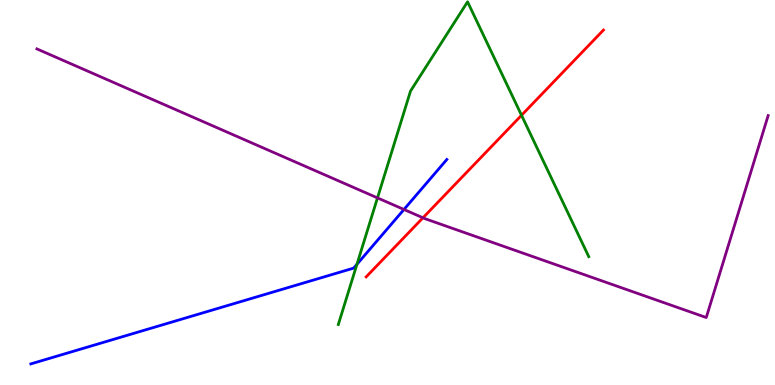[{'lines': ['blue', 'red'], 'intersections': []}, {'lines': ['green', 'red'], 'intersections': [{'x': 6.73, 'y': 7.01}]}, {'lines': ['purple', 'red'], 'intersections': [{'x': 5.46, 'y': 4.34}]}, {'lines': ['blue', 'green'], 'intersections': [{'x': 4.61, 'y': 3.14}]}, {'lines': ['blue', 'purple'], 'intersections': [{'x': 5.21, 'y': 4.56}]}, {'lines': ['green', 'purple'], 'intersections': [{'x': 4.87, 'y': 4.86}]}]